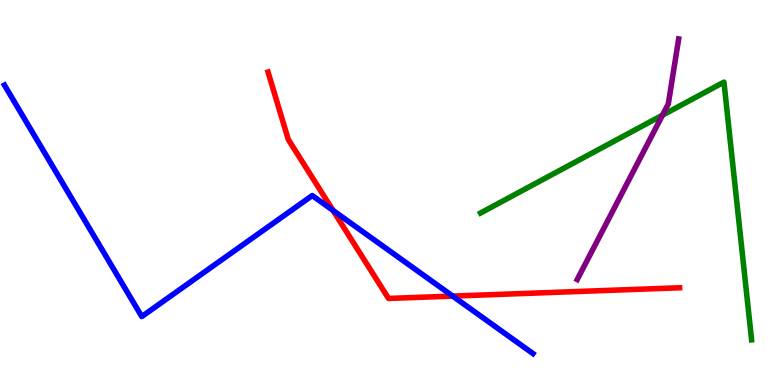[{'lines': ['blue', 'red'], 'intersections': [{'x': 4.3, 'y': 4.53}, {'x': 5.84, 'y': 2.31}]}, {'lines': ['green', 'red'], 'intersections': []}, {'lines': ['purple', 'red'], 'intersections': []}, {'lines': ['blue', 'green'], 'intersections': []}, {'lines': ['blue', 'purple'], 'intersections': []}, {'lines': ['green', 'purple'], 'intersections': [{'x': 8.55, 'y': 7.01}]}]